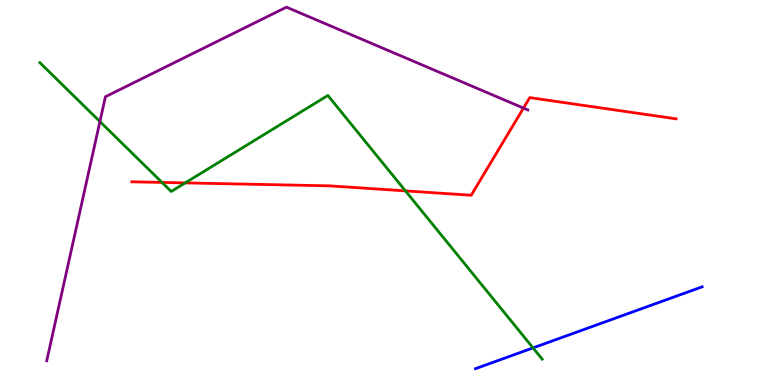[{'lines': ['blue', 'red'], 'intersections': []}, {'lines': ['green', 'red'], 'intersections': [{'x': 2.09, 'y': 5.26}, {'x': 2.39, 'y': 5.25}, {'x': 5.23, 'y': 5.04}]}, {'lines': ['purple', 'red'], 'intersections': [{'x': 6.75, 'y': 7.19}]}, {'lines': ['blue', 'green'], 'intersections': [{'x': 6.88, 'y': 0.964}]}, {'lines': ['blue', 'purple'], 'intersections': []}, {'lines': ['green', 'purple'], 'intersections': [{'x': 1.29, 'y': 6.84}]}]